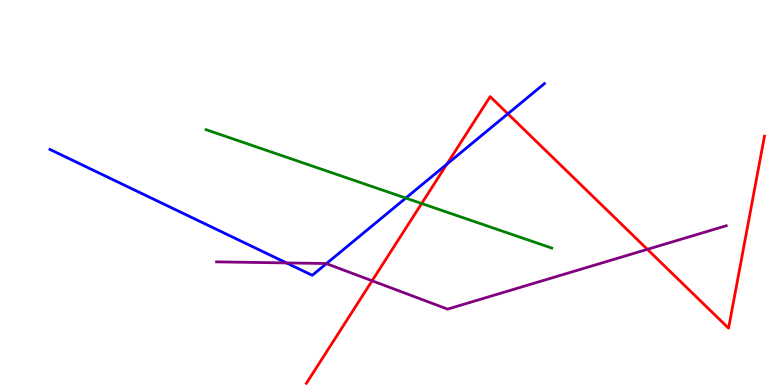[{'lines': ['blue', 'red'], 'intersections': [{'x': 5.77, 'y': 5.74}, {'x': 6.55, 'y': 7.04}]}, {'lines': ['green', 'red'], 'intersections': [{'x': 5.44, 'y': 4.71}]}, {'lines': ['purple', 'red'], 'intersections': [{'x': 4.8, 'y': 2.71}, {'x': 8.35, 'y': 3.52}]}, {'lines': ['blue', 'green'], 'intersections': [{'x': 5.24, 'y': 4.86}]}, {'lines': ['blue', 'purple'], 'intersections': [{'x': 3.7, 'y': 3.17}, {'x': 4.21, 'y': 3.15}]}, {'lines': ['green', 'purple'], 'intersections': []}]